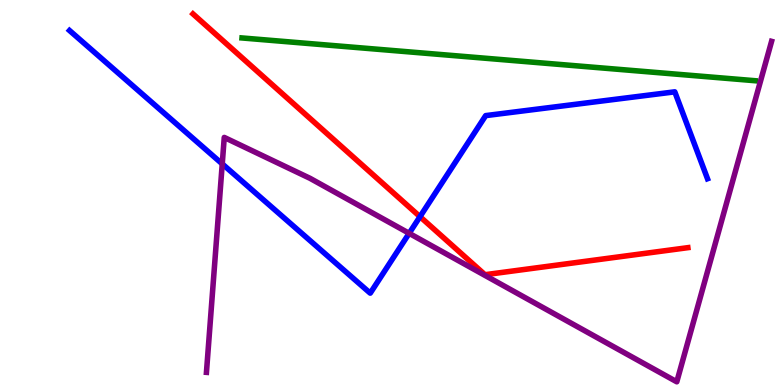[{'lines': ['blue', 'red'], 'intersections': [{'x': 5.42, 'y': 4.37}]}, {'lines': ['green', 'red'], 'intersections': []}, {'lines': ['purple', 'red'], 'intersections': []}, {'lines': ['blue', 'green'], 'intersections': []}, {'lines': ['blue', 'purple'], 'intersections': [{'x': 2.87, 'y': 5.74}, {'x': 5.28, 'y': 3.94}]}, {'lines': ['green', 'purple'], 'intersections': []}]